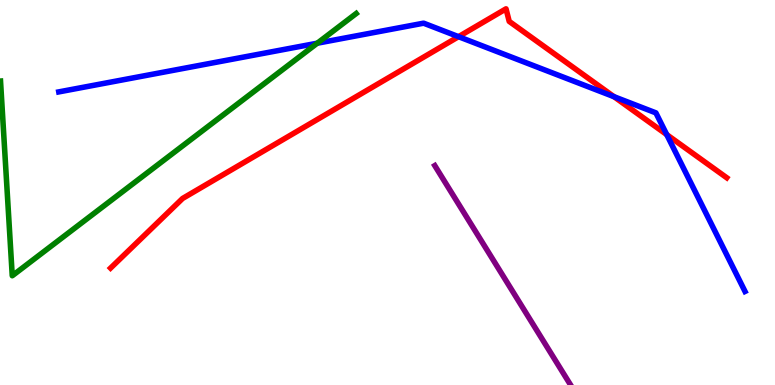[{'lines': ['blue', 'red'], 'intersections': [{'x': 5.92, 'y': 9.05}, {'x': 7.92, 'y': 7.49}, {'x': 8.6, 'y': 6.5}]}, {'lines': ['green', 'red'], 'intersections': []}, {'lines': ['purple', 'red'], 'intersections': []}, {'lines': ['blue', 'green'], 'intersections': [{'x': 4.09, 'y': 8.88}]}, {'lines': ['blue', 'purple'], 'intersections': []}, {'lines': ['green', 'purple'], 'intersections': []}]